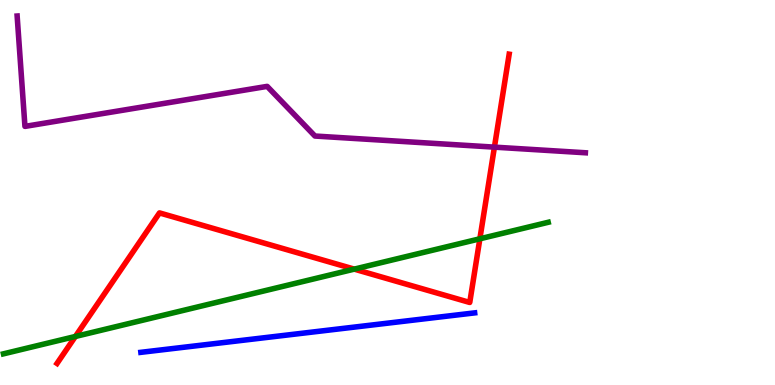[{'lines': ['blue', 'red'], 'intersections': []}, {'lines': ['green', 'red'], 'intersections': [{'x': 0.973, 'y': 1.26}, {'x': 4.57, 'y': 3.01}, {'x': 6.19, 'y': 3.8}]}, {'lines': ['purple', 'red'], 'intersections': [{'x': 6.38, 'y': 6.18}]}, {'lines': ['blue', 'green'], 'intersections': []}, {'lines': ['blue', 'purple'], 'intersections': []}, {'lines': ['green', 'purple'], 'intersections': []}]